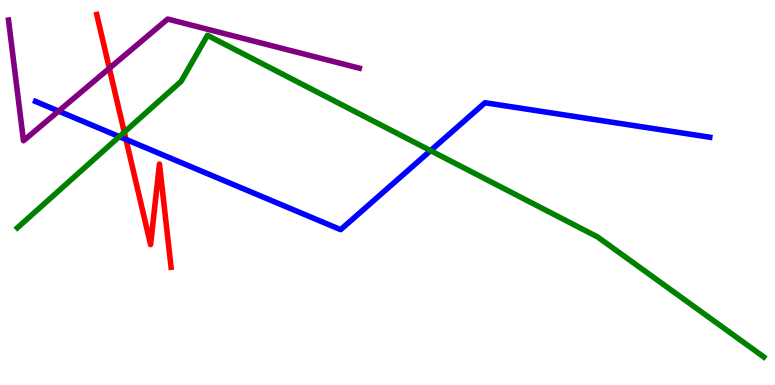[{'lines': ['blue', 'red'], 'intersections': [{'x': 1.63, 'y': 6.38}]}, {'lines': ['green', 'red'], 'intersections': [{'x': 1.6, 'y': 6.57}]}, {'lines': ['purple', 'red'], 'intersections': [{'x': 1.41, 'y': 8.23}]}, {'lines': ['blue', 'green'], 'intersections': [{'x': 1.54, 'y': 6.45}, {'x': 5.56, 'y': 6.09}]}, {'lines': ['blue', 'purple'], 'intersections': [{'x': 0.756, 'y': 7.11}]}, {'lines': ['green', 'purple'], 'intersections': []}]